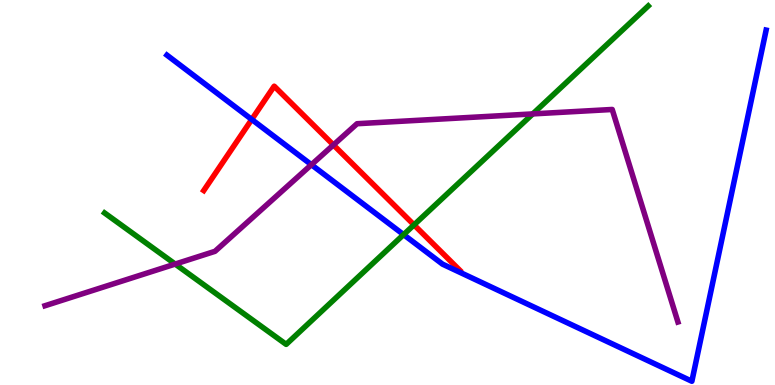[{'lines': ['blue', 'red'], 'intersections': [{'x': 3.25, 'y': 6.9}]}, {'lines': ['green', 'red'], 'intersections': [{'x': 5.34, 'y': 4.16}]}, {'lines': ['purple', 'red'], 'intersections': [{'x': 4.3, 'y': 6.24}]}, {'lines': ['blue', 'green'], 'intersections': [{'x': 5.21, 'y': 3.91}]}, {'lines': ['blue', 'purple'], 'intersections': [{'x': 4.02, 'y': 5.72}]}, {'lines': ['green', 'purple'], 'intersections': [{'x': 2.26, 'y': 3.14}, {'x': 6.87, 'y': 7.04}]}]